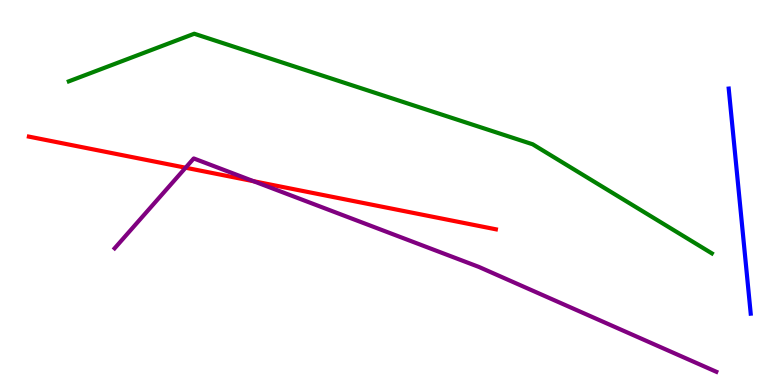[{'lines': ['blue', 'red'], 'intersections': []}, {'lines': ['green', 'red'], 'intersections': []}, {'lines': ['purple', 'red'], 'intersections': [{'x': 2.39, 'y': 5.64}, {'x': 3.27, 'y': 5.29}]}, {'lines': ['blue', 'green'], 'intersections': []}, {'lines': ['blue', 'purple'], 'intersections': []}, {'lines': ['green', 'purple'], 'intersections': []}]